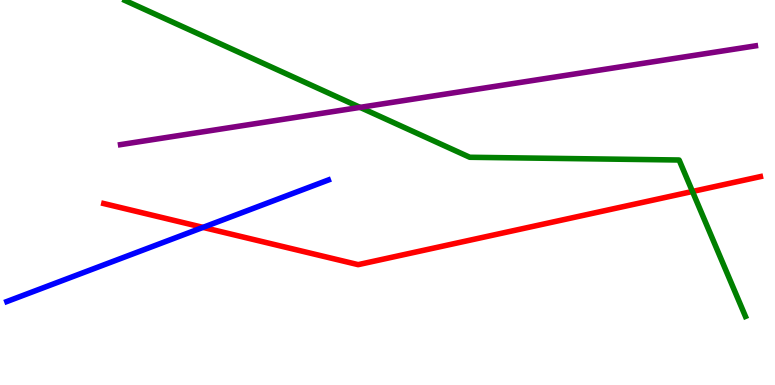[{'lines': ['blue', 'red'], 'intersections': [{'x': 2.62, 'y': 4.09}]}, {'lines': ['green', 'red'], 'intersections': [{'x': 8.93, 'y': 5.03}]}, {'lines': ['purple', 'red'], 'intersections': []}, {'lines': ['blue', 'green'], 'intersections': []}, {'lines': ['blue', 'purple'], 'intersections': []}, {'lines': ['green', 'purple'], 'intersections': [{'x': 4.65, 'y': 7.21}]}]